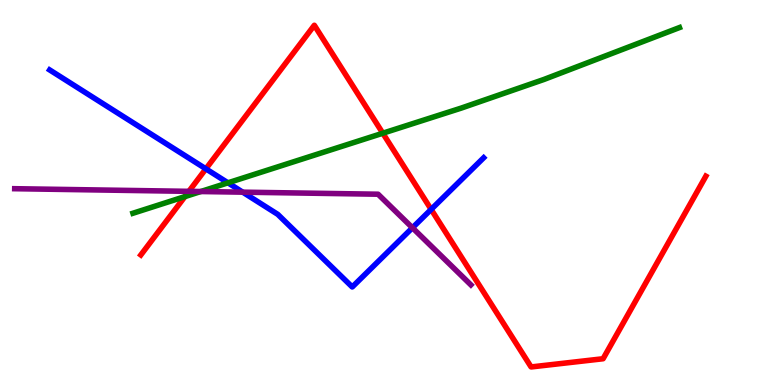[{'lines': ['blue', 'red'], 'intersections': [{'x': 2.66, 'y': 5.61}, {'x': 5.56, 'y': 4.56}]}, {'lines': ['green', 'red'], 'intersections': [{'x': 2.39, 'y': 4.89}, {'x': 4.94, 'y': 6.54}]}, {'lines': ['purple', 'red'], 'intersections': [{'x': 2.44, 'y': 5.03}]}, {'lines': ['blue', 'green'], 'intersections': [{'x': 2.94, 'y': 5.25}]}, {'lines': ['blue', 'purple'], 'intersections': [{'x': 3.13, 'y': 5.01}, {'x': 5.32, 'y': 4.08}]}, {'lines': ['green', 'purple'], 'intersections': [{'x': 2.59, 'y': 5.03}]}]